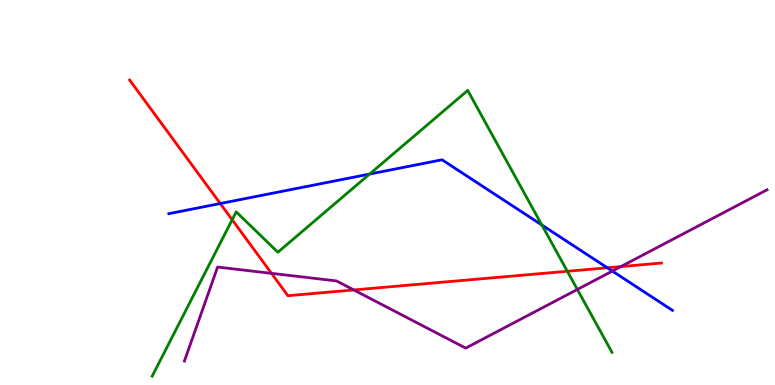[{'lines': ['blue', 'red'], 'intersections': [{'x': 2.84, 'y': 4.71}, {'x': 7.84, 'y': 3.04}]}, {'lines': ['green', 'red'], 'intersections': [{'x': 3.0, 'y': 4.29}, {'x': 7.32, 'y': 2.95}]}, {'lines': ['purple', 'red'], 'intersections': [{'x': 3.5, 'y': 2.9}, {'x': 4.57, 'y': 2.47}, {'x': 8.01, 'y': 3.08}]}, {'lines': ['blue', 'green'], 'intersections': [{'x': 4.77, 'y': 5.48}, {'x': 6.99, 'y': 4.16}]}, {'lines': ['blue', 'purple'], 'intersections': [{'x': 7.9, 'y': 2.96}]}, {'lines': ['green', 'purple'], 'intersections': [{'x': 7.45, 'y': 2.48}]}]